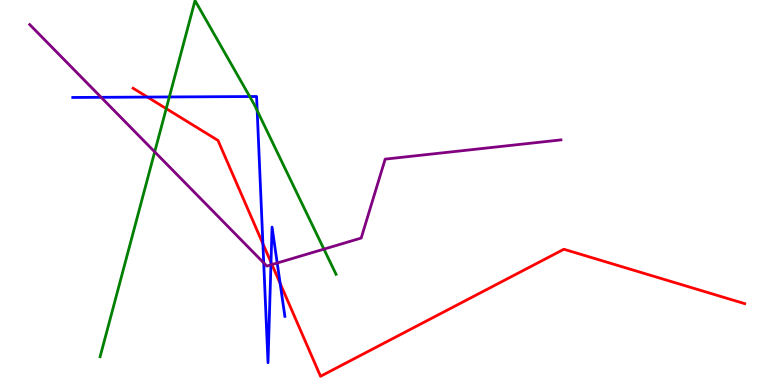[{'lines': ['blue', 'red'], 'intersections': [{'x': 1.9, 'y': 7.48}, {'x': 3.39, 'y': 3.67}, {'x': 3.5, 'y': 3.19}, {'x': 3.61, 'y': 2.64}]}, {'lines': ['green', 'red'], 'intersections': [{'x': 2.14, 'y': 7.18}]}, {'lines': ['purple', 'red'], 'intersections': [{'x': 3.51, 'y': 3.13}]}, {'lines': ['blue', 'green'], 'intersections': [{'x': 2.18, 'y': 7.48}, {'x': 3.22, 'y': 7.49}, {'x': 3.32, 'y': 7.13}]}, {'lines': ['blue', 'purple'], 'intersections': [{'x': 1.3, 'y': 7.47}, {'x': 3.4, 'y': 3.17}, {'x': 3.5, 'y': 3.12}, {'x': 3.58, 'y': 3.17}]}, {'lines': ['green', 'purple'], 'intersections': [{'x': 2.0, 'y': 6.06}, {'x': 4.18, 'y': 3.53}]}]